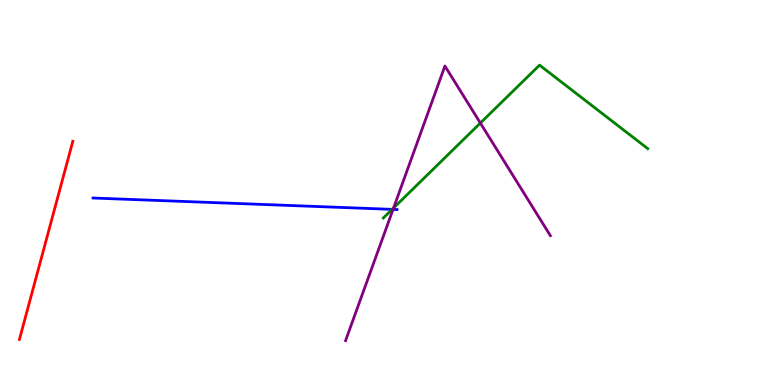[{'lines': ['blue', 'red'], 'intersections': []}, {'lines': ['green', 'red'], 'intersections': []}, {'lines': ['purple', 'red'], 'intersections': []}, {'lines': ['blue', 'green'], 'intersections': [{'x': 5.06, 'y': 4.56}]}, {'lines': ['blue', 'purple'], 'intersections': [{'x': 5.07, 'y': 4.56}]}, {'lines': ['green', 'purple'], 'intersections': [{'x': 5.08, 'y': 4.6}, {'x': 6.2, 'y': 6.8}]}]